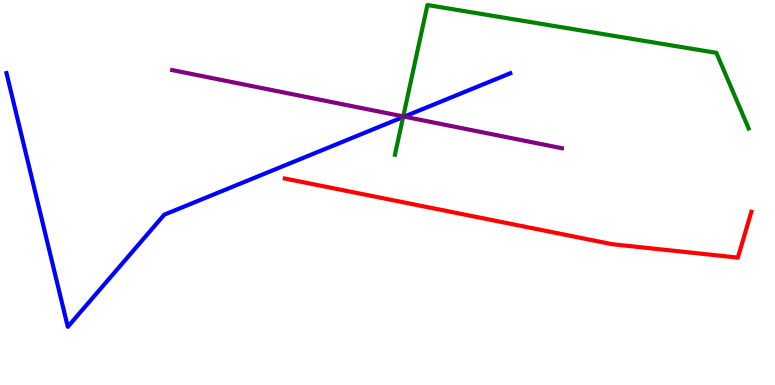[{'lines': ['blue', 'red'], 'intersections': []}, {'lines': ['green', 'red'], 'intersections': []}, {'lines': ['purple', 'red'], 'intersections': []}, {'lines': ['blue', 'green'], 'intersections': [{'x': 5.2, 'y': 6.96}]}, {'lines': ['blue', 'purple'], 'intersections': [{'x': 5.22, 'y': 6.97}]}, {'lines': ['green', 'purple'], 'intersections': [{'x': 5.2, 'y': 6.98}]}]